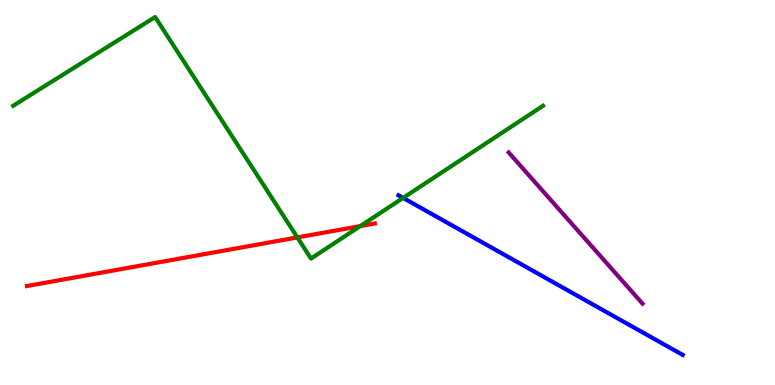[{'lines': ['blue', 'red'], 'intersections': []}, {'lines': ['green', 'red'], 'intersections': [{'x': 3.84, 'y': 3.83}, {'x': 4.65, 'y': 4.13}]}, {'lines': ['purple', 'red'], 'intersections': []}, {'lines': ['blue', 'green'], 'intersections': [{'x': 5.2, 'y': 4.86}]}, {'lines': ['blue', 'purple'], 'intersections': []}, {'lines': ['green', 'purple'], 'intersections': []}]